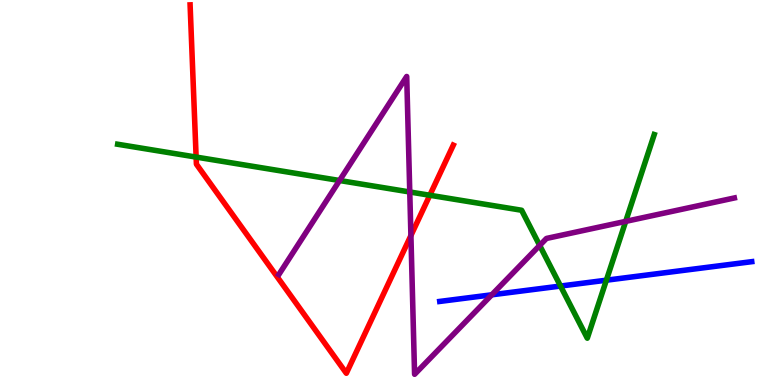[{'lines': ['blue', 'red'], 'intersections': []}, {'lines': ['green', 'red'], 'intersections': [{'x': 2.53, 'y': 5.92}, {'x': 5.55, 'y': 4.93}]}, {'lines': ['purple', 'red'], 'intersections': [{'x': 5.3, 'y': 3.88}]}, {'lines': ['blue', 'green'], 'intersections': [{'x': 7.23, 'y': 2.57}, {'x': 7.82, 'y': 2.72}]}, {'lines': ['blue', 'purple'], 'intersections': [{'x': 6.35, 'y': 2.34}]}, {'lines': ['green', 'purple'], 'intersections': [{'x': 4.38, 'y': 5.31}, {'x': 5.29, 'y': 5.01}, {'x': 6.96, 'y': 3.63}, {'x': 8.07, 'y': 4.25}]}]